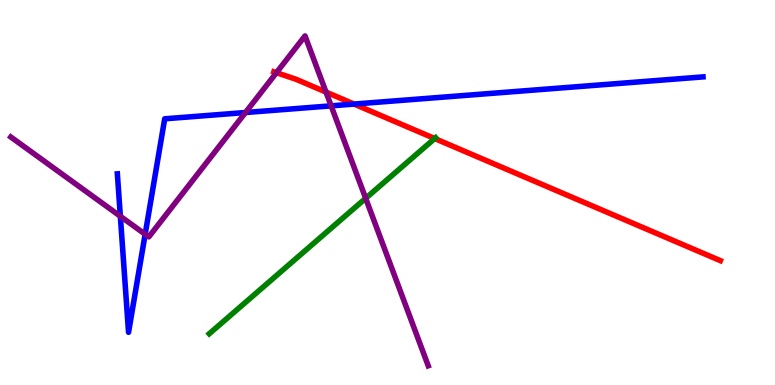[{'lines': ['blue', 'red'], 'intersections': [{'x': 4.57, 'y': 7.3}]}, {'lines': ['green', 'red'], 'intersections': [{'x': 5.61, 'y': 6.4}]}, {'lines': ['purple', 'red'], 'intersections': [{'x': 3.57, 'y': 8.11}, {'x': 4.21, 'y': 7.61}]}, {'lines': ['blue', 'green'], 'intersections': []}, {'lines': ['blue', 'purple'], 'intersections': [{'x': 1.55, 'y': 4.38}, {'x': 1.87, 'y': 3.92}, {'x': 3.17, 'y': 7.08}, {'x': 4.27, 'y': 7.25}]}, {'lines': ['green', 'purple'], 'intersections': [{'x': 4.72, 'y': 4.85}]}]